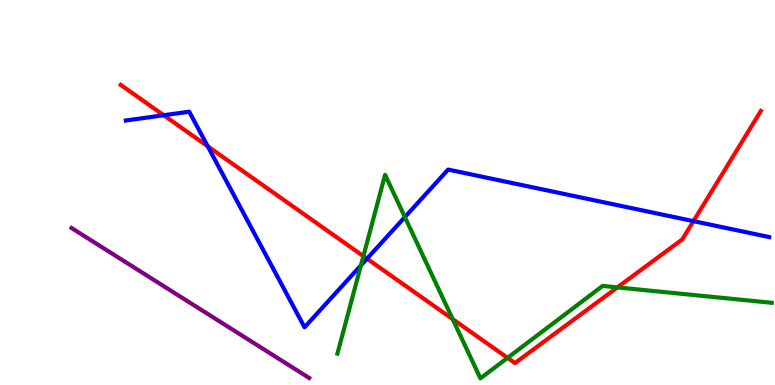[{'lines': ['blue', 'red'], 'intersections': [{'x': 2.11, 'y': 7.01}, {'x': 2.68, 'y': 6.2}, {'x': 4.74, 'y': 3.28}, {'x': 8.95, 'y': 4.26}]}, {'lines': ['green', 'red'], 'intersections': [{'x': 4.69, 'y': 3.35}, {'x': 5.84, 'y': 1.71}, {'x': 6.55, 'y': 0.705}, {'x': 7.97, 'y': 2.53}]}, {'lines': ['purple', 'red'], 'intersections': []}, {'lines': ['blue', 'green'], 'intersections': [{'x': 4.66, 'y': 3.11}, {'x': 5.22, 'y': 4.36}]}, {'lines': ['blue', 'purple'], 'intersections': []}, {'lines': ['green', 'purple'], 'intersections': []}]